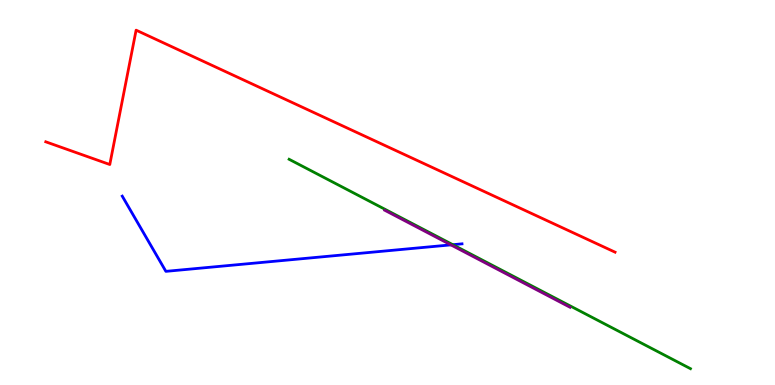[{'lines': ['blue', 'red'], 'intersections': []}, {'lines': ['green', 'red'], 'intersections': []}, {'lines': ['purple', 'red'], 'intersections': []}, {'lines': ['blue', 'green'], 'intersections': [{'x': 5.84, 'y': 3.64}]}, {'lines': ['blue', 'purple'], 'intersections': [{'x': 5.82, 'y': 3.64}]}, {'lines': ['green', 'purple'], 'intersections': []}]